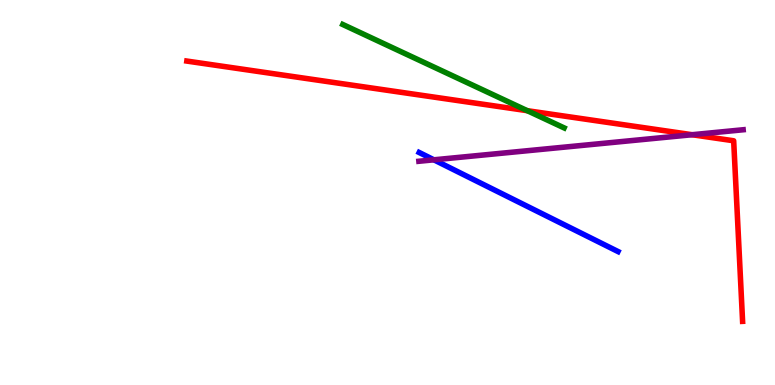[{'lines': ['blue', 'red'], 'intersections': []}, {'lines': ['green', 'red'], 'intersections': [{'x': 6.8, 'y': 7.12}]}, {'lines': ['purple', 'red'], 'intersections': [{'x': 8.93, 'y': 6.5}]}, {'lines': ['blue', 'green'], 'intersections': []}, {'lines': ['blue', 'purple'], 'intersections': [{'x': 5.6, 'y': 5.85}]}, {'lines': ['green', 'purple'], 'intersections': []}]